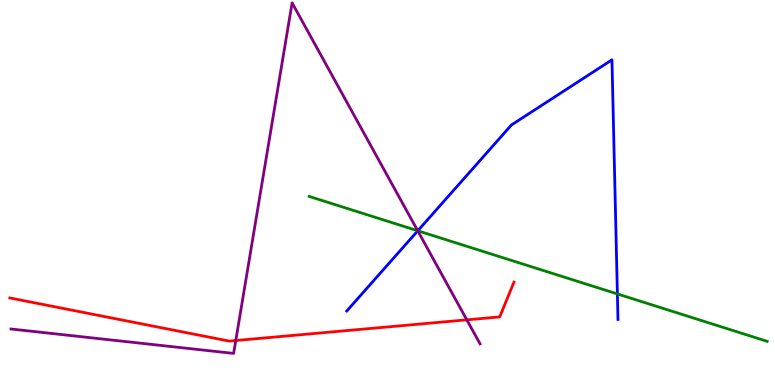[{'lines': ['blue', 'red'], 'intersections': []}, {'lines': ['green', 'red'], 'intersections': []}, {'lines': ['purple', 'red'], 'intersections': [{'x': 3.04, 'y': 1.16}, {'x': 6.02, 'y': 1.69}]}, {'lines': ['blue', 'green'], 'intersections': [{'x': 5.39, 'y': 4.01}, {'x': 7.97, 'y': 2.37}]}, {'lines': ['blue', 'purple'], 'intersections': [{'x': 5.39, 'y': 4.0}]}, {'lines': ['green', 'purple'], 'intersections': [{'x': 5.39, 'y': 4.01}]}]